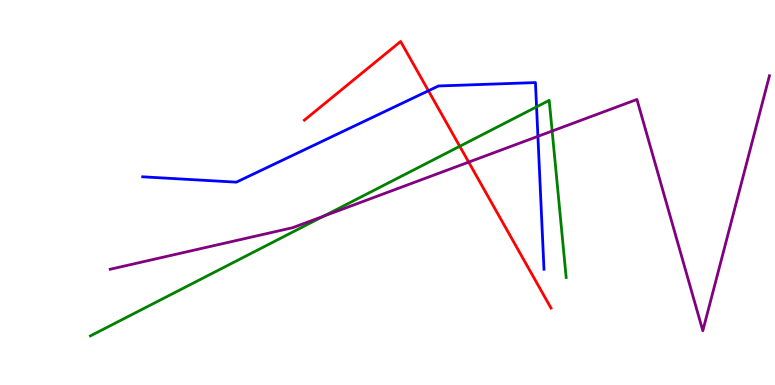[{'lines': ['blue', 'red'], 'intersections': [{'x': 5.53, 'y': 7.64}]}, {'lines': ['green', 'red'], 'intersections': [{'x': 5.93, 'y': 6.2}]}, {'lines': ['purple', 'red'], 'intersections': [{'x': 6.05, 'y': 5.79}]}, {'lines': ['blue', 'green'], 'intersections': [{'x': 6.92, 'y': 7.22}]}, {'lines': ['blue', 'purple'], 'intersections': [{'x': 6.94, 'y': 6.46}]}, {'lines': ['green', 'purple'], 'intersections': [{'x': 4.18, 'y': 4.39}, {'x': 7.12, 'y': 6.6}]}]